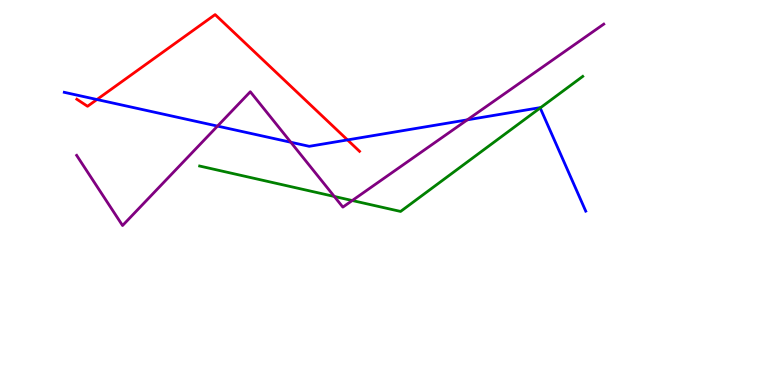[{'lines': ['blue', 'red'], 'intersections': [{'x': 1.25, 'y': 7.42}, {'x': 4.48, 'y': 6.37}]}, {'lines': ['green', 'red'], 'intersections': []}, {'lines': ['purple', 'red'], 'intersections': []}, {'lines': ['blue', 'green'], 'intersections': [{'x': 6.97, 'y': 7.2}]}, {'lines': ['blue', 'purple'], 'intersections': [{'x': 2.81, 'y': 6.72}, {'x': 3.75, 'y': 6.31}, {'x': 6.03, 'y': 6.89}]}, {'lines': ['green', 'purple'], 'intersections': [{'x': 4.31, 'y': 4.9}, {'x': 4.55, 'y': 4.79}]}]